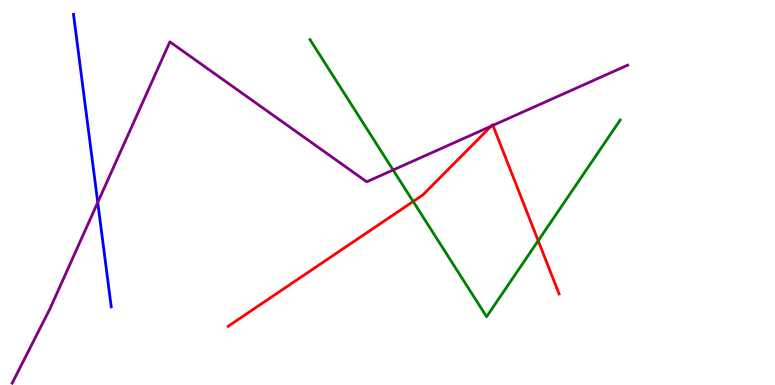[{'lines': ['blue', 'red'], 'intersections': []}, {'lines': ['green', 'red'], 'intersections': [{'x': 5.33, 'y': 4.77}, {'x': 6.94, 'y': 3.75}]}, {'lines': ['purple', 'red'], 'intersections': [{'x': 6.34, 'y': 6.72}, {'x': 6.36, 'y': 6.74}]}, {'lines': ['blue', 'green'], 'intersections': []}, {'lines': ['blue', 'purple'], 'intersections': [{'x': 1.26, 'y': 4.74}]}, {'lines': ['green', 'purple'], 'intersections': [{'x': 5.07, 'y': 5.58}]}]